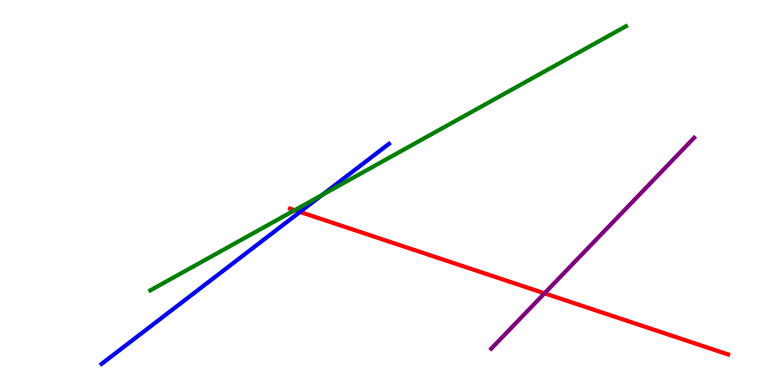[{'lines': ['blue', 'red'], 'intersections': [{'x': 3.87, 'y': 4.5}]}, {'lines': ['green', 'red'], 'intersections': [{'x': 3.8, 'y': 4.54}]}, {'lines': ['purple', 'red'], 'intersections': [{'x': 7.03, 'y': 2.38}]}, {'lines': ['blue', 'green'], 'intersections': [{'x': 4.16, 'y': 4.94}]}, {'lines': ['blue', 'purple'], 'intersections': []}, {'lines': ['green', 'purple'], 'intersections': []}]